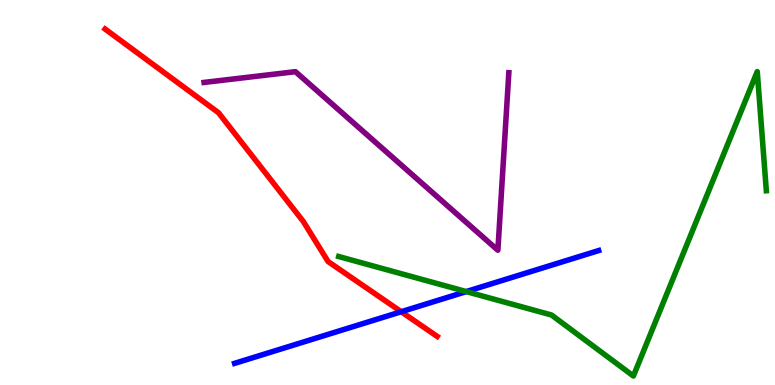[{'lines': ['blue', 'red'], 'intersections': [{'x': 5.18, 'y': 1.9}]}, {'lines': ['green', 'red'], 'intersections': []}, {'lines': ['purple', 'red'], 'intersections': []}, {'lines': ['blue', 'green'], 'intersections': [{'x': 6.02, 'y': 2.43}]}, {'lines': ['blue', 'purple'], 'intersections': []}, {'lines': ['green', 'purple'], 'intersections': []}]